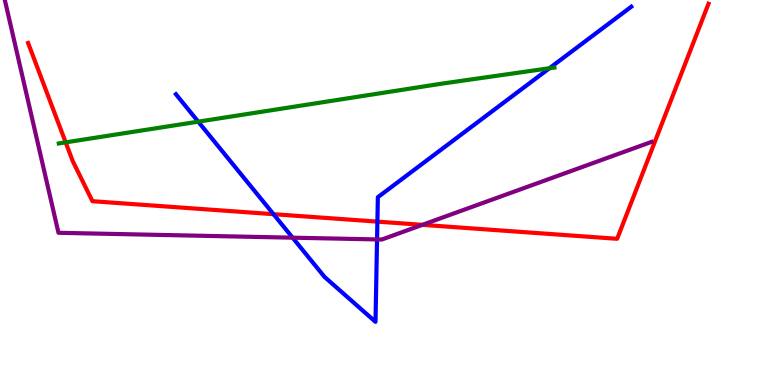[{'lines': ['blue', 'red'], 'intersections': [{'x': 3.53, 'y': 4.44}, {'x': 4.87, 'y': 4.24}]}, {'lines': ['green', 'red'], 'intersections': [{'x': 0.847, 'y': 6.3}]}, {'lines': ['purple', 'red'], 'intersections': [{'x': 5.45, 'y': 4.16}]}, {'lines': ['blue', 'green'], 'intersections': [{'x': 2.56, 'y': 6.84}, {'x': 7.09, 'y': 8.23}]}, {'lines': ['blue', 'purple'], 'intersections': [{'x': 3.78, 'y': 3.83}, {'x': 4.87, 'y': 3.78}]}, {'lines': ['green', 'purple'], 'intersections': []}]